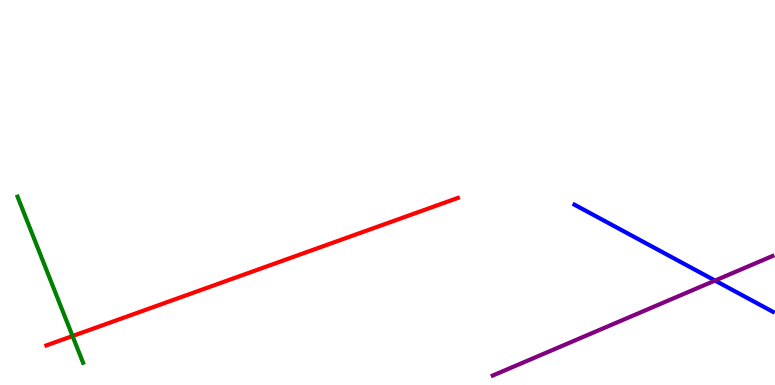[{'lines': ['blue', 'red'], 'intersections': []}, {'lines': ['green', 'red'], 'intersections': [{'x': 0.936, 'y': 1.27}]}, {'lines': ['purple', 'red'], 'intersections': []}, {'lines': ['blue', 'green'], 'intersections': []}, {'lines': ['blue', 'purple'], 'intersections': [{'x': 9.23, 'y': 2.71}]}, {'lines': ['green', 'purple'], 'intersections': []}]